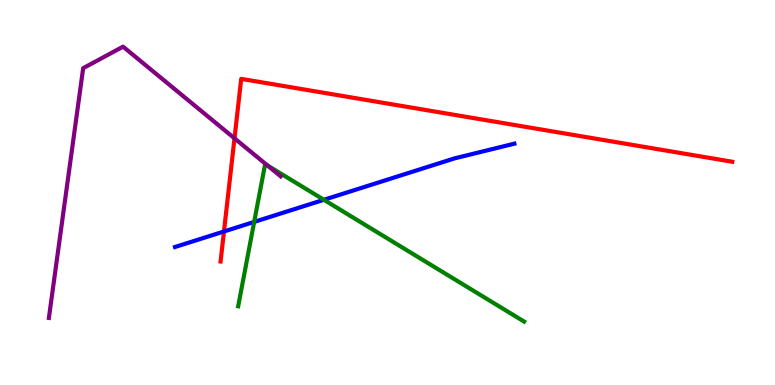[{'lines': ['blue', 'red'], 'intersections': [{'x': 2.89, 'y': 3.99}]}, {'lines': ['green', 'red'], 'intersections': []}, {'lines': ['purple', 'red'], 'intersections': [{'x': 3.03, 'y': 6.41}]}, {'lines': ['blue', 'green'], 'intersections': [{'x': 3.28, 'y': 4.24}, {'x': 4.18, 'y': 4.81}]}, {'lines': ['blue', 'purple'], 'intersections': []}, {'lines': ['green', 'purple'], 'intersections': [{'x': 3.45, 'y': 5.7}]}]